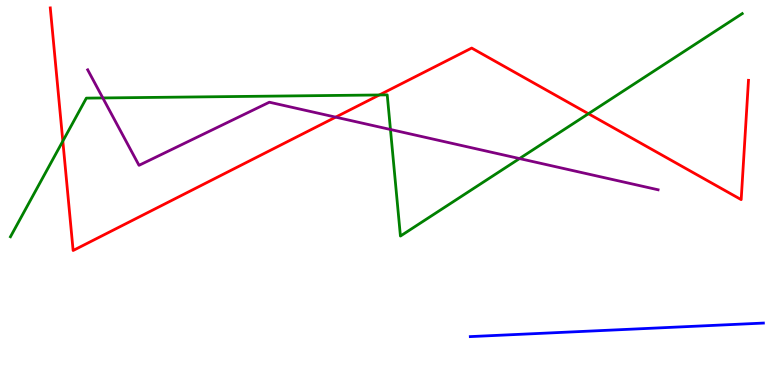[{'lines': ['blue', 'red'], 'intersections': []}, {'lines': ['green', 'red'], 'intersections': [{'x': 0.811, 'y': 6.33}, {'x': 4.89, 'y': 7.53}, {'x': 7.59, 'y': 7.05}]}, {'lines': ['purple', 'red'], 'intersections': [{'x': 4.33, 'y': 6.96}]}, {'lines': ['blue', 'green'], 'intersections': []}, {'lines': ['blue', 'purple'], 'intersections': []}, {'lines': ['green', 'purple'], 'intersections': [{'x': 1.33, 'y': 7.46}, {'x': 5.04, 'y': 6.64}, {'x': 6.7, 'y': 5.88}]}]